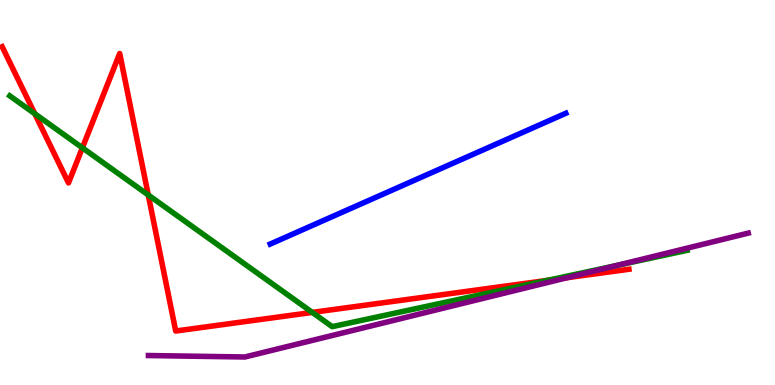[{'lines': ['blue', 'red'], 'intersections': []}, {'lines': ['green', 'red'], 'intersections': [{'x': 0.449, 'y': 7.05}, {'x': 1.06, 'y': 6.16}, {'x': 1.91, 'y': 4.94}, {'x': 4.03, 'y': 1.89}, {'x': 7.06, 'y': 2.72}]}, {'lines': ['purple', 'red'], 'intersections': [{'x': 7.32, 'y': 2.79}]}, {'lines': ['blue', 'green'], 'intersections': []}, {'lines': ['blue', 'purple'], 'intersections': []}, {'lines': ['green', 'purple'], 'intersections': [{'x': 7.96, 'y': 3.11}]}]